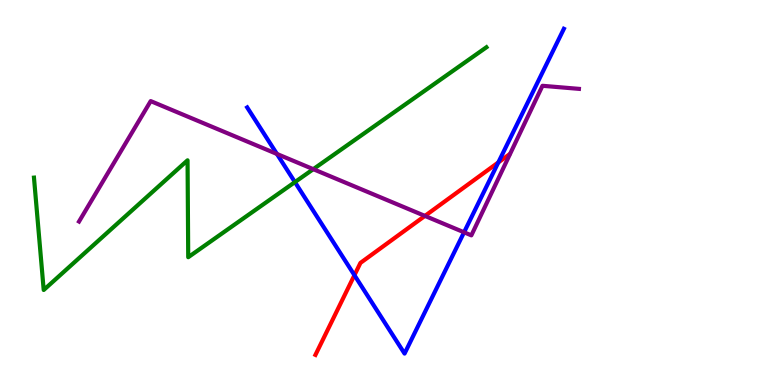[{'lines': ['blue', 'red'], 'intersections': [{'x': 4.57, 'y': 2.85}, {'x': 6.43, 'y': 5.78}]}, {'lines': ['green', 'red'], 'intersections': []}, {'lines': ['purple', 'red'], 'intersections': [{'x': 5.48, 'y': 4.39}]}, {'lines': ['blue', 'green'], 'intersections': [{'x': 3.81, 'y': 5.27}]}, {'lines': ['blue', 'purple'], 'intersections': [{'x': 3.57, 'y': 6.0}, {'x': 5.99, 'y': 3.97}]}, {'lines': ['green', 'purple'], 'intersections': [{'x': 4.04, 'y': 5.61}]}]